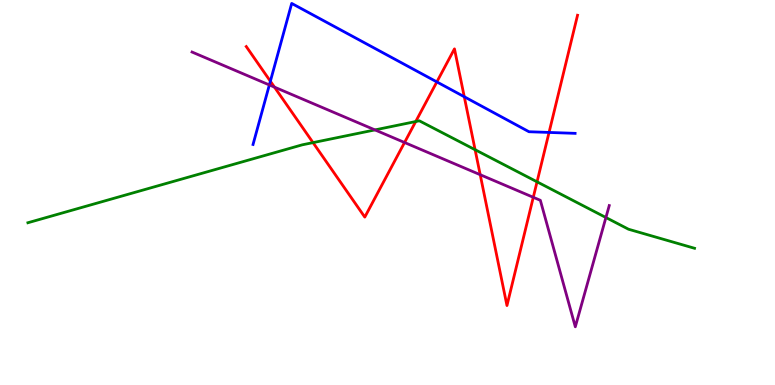[{'lines': ['blue', 'red'], 'intersections': [{'x': 3.49, 'y': 7.89}, {'x': 5.64, 'y': 7.87}, {'x': 5.99, 'y': 7.49}, {'x': 7.08, 'y': 6.56}]}, {'lines': ['green', 'red'], 'intersections': [{'x': 4.04, 'y': 6.3}, {'x': 5.36, 'y': 6.84}, {'x': 6.13, 'y': 6.11}, {'x': 6.93, 'y': 5.28}]}, {'lines': ['purple', 'red'], 'intersections': [{'x': 3.54, 'y': 7.74}, {'x': 5.22, 'y': 6.3}, {'x': 6.2, 'y': 5.46}, {'x': 6.88, 'y': 4.88}]}, {'lines': ['blue', 'green'], 'intersections': []}, {'lines': ['blue', 'purple'], 'intersections': [{'x': 3.48, 'y': 7.79}]}, {'lines': ['green', 'purple'], 'intersections': [{'x': 4.84, 'y': 6.63}, {'x': 7.82, 'y': 4.35}]}]